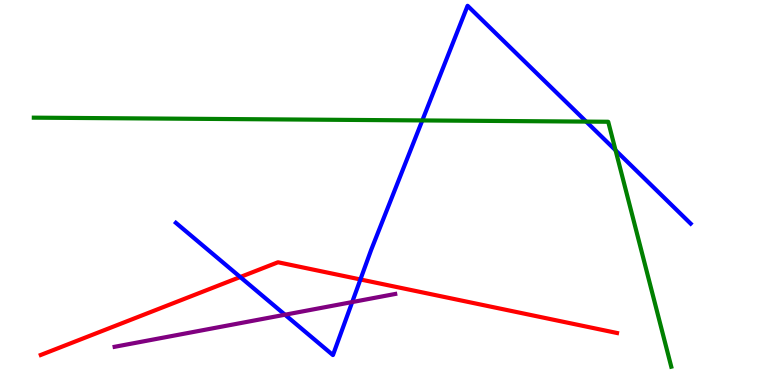[{'lines': ['blue', 'red'], 'intersections': [{'x': 3.1, 'y': 2.8}, {'x': 4.65, 'y': 2.74}]}, {'lines': ['green', 'red'], 'intersections': []}, {'lines': ['purple', 'red'], 'intersections': []}, {'lines': ['blue', 'green'], 'intersections': [{'x': 5.45, 'y': 6.87}, {'x': 7.56, 'y': 6.84}, {'x': 7.94, 'y': 6.1}]}, {'lines': ['blue', 'purple'], 'intersections': [{'x': 3.68, 'y': 1.83}, {'x': 4.54, 'y': 2.15}]}, {'lines': ['green', 'purple'], 'intersections': []}]